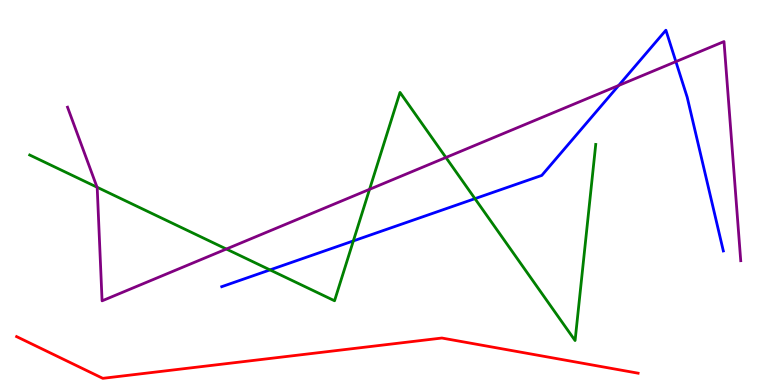[{'lines': ['blue', 'red'], 'intersections': []}, {'lines': ['green', 'red'], 'intersections': []}, {'lines': ['purple', 'red'], 'intersections': []}, {'lines': ['blue', 'green'], 'intersections': [{'x': 3.48, 'y': 2.99}, {'x': 4.56, 'y': 3.74}, {'x': 6.13, 'y': 4.84}]}, {'lines': ['blue', 'purple'], 'intersections': [{'x': 7.98, 'y': 7.78}, {'x': 8.72, 'y': 8.4}]}, {'lines': ['green', 'purple'], 'intersections': [{'x': 1.25, 'y': 5.14}, {'x': 2.92, 'y': 3.53}, {'x': 4.77, 'y': 5.08}, {'x': 5.75, 'y': 5.91}]}]